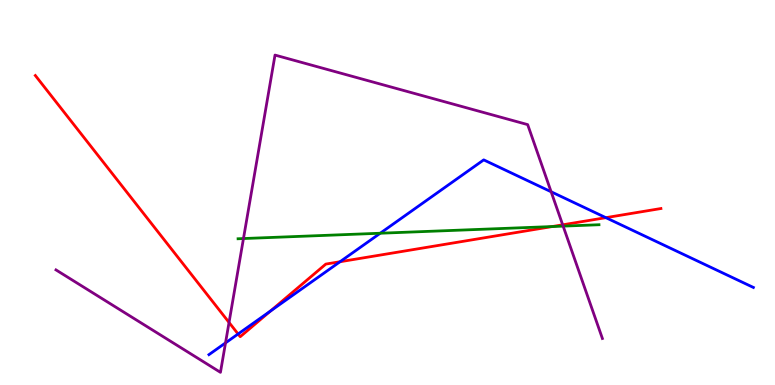[{'lines': ['blue', 'red'], 'intersections': [{'x': 3.07, 'y': 1.32}, {'x': 3.49, 'y': 1.92}, {'x': 4.39, 'y': 3.2}, {'x': 7.82, 'y': 4.35}]}, {'lines': ['green', 'red'], 'intersections': [{'x': 7.13, 'y': 4.12}]}, {'lines': ['purple', 'red'], 'intersections': [{'x': 2.96, 'y': 1.62}, {'x': 7.26, 'y': 4.16}]}, {'lines': ['blue', 'green'], 'intersections': [{'x': 4.91, 'y': 3.94}]}, {'lines': ['blue', 'purple'], 'intersections': [{'x': 2.91, 'y': 1.09}, {'x': 7.11, 'y': 5.02}]}, {'lines': ['green', 'purple'], 'intersections': [{'x': 3.14, 'y': 3.8}, {'x': 7.27, 'y': 4.13}]}]